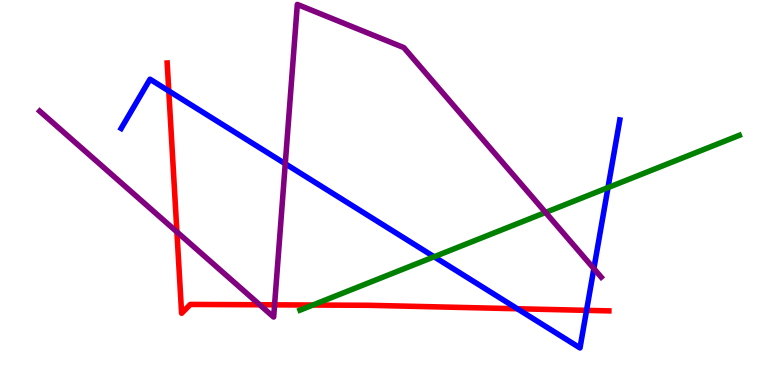[{'lines': ['blue', 'red'], 'intersections': [{'x': 2.18, 'y': 7.64}, {'x': 6.67, 'y': 1.98}, {'x': 7.57, 'y': 1.94}]}, {'lines': ['green', 'red'], 'intersections': [{'x': 4.04, 'y': 2.08}]}, {'lines': ['purple', 'red'], 'intersections': [{'x': 2.28, 'y': 3.98}, {'x': 3.35, 'y': 2.08}, {'x': 3.54, 'y': 2.08}]}, {'lines': ['blue', 'green'], 'intersections': [{'x': 5.6, 'y': 3.33}, {'x': 7.85, 'y': 5.13}]}, {'lines': ['blue', 'purple'], 'intersections': [{'x': 3.68, 'y': 5.75}, {'x': 7.66, 'y': 3.02}]}, {'lines': ['green', 'purple'], 'intersections': [{'x': 7.04, 'y': 4.48}]}]